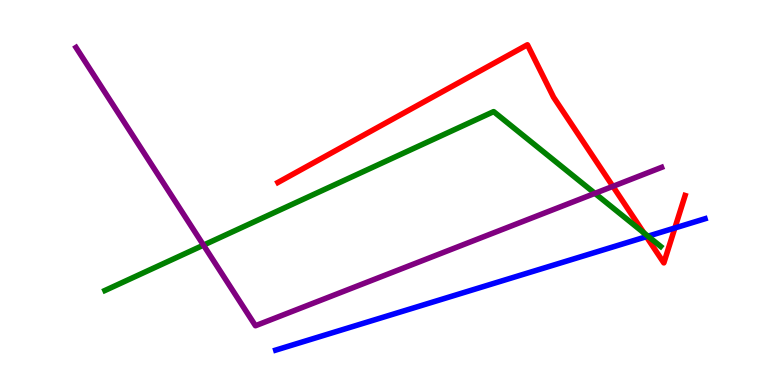[{'lines': ['blue', 'red'], 'intersections': [{'x': 8.34, 'y': 3.85}, {'x': 8.71, 'y': 4.08}]}, {'lines': ['green', 'red'], 'intersections': [{'x': 8.31, 'y': 3.95}]}, {'lines': ['purple', 'red'], 'intersections': [{'x': 7.91, 'y': 5.16}]}, {'lines': ['blue', 'green'], 'intersections': [{'x': 8.36, 'y': 3.86}]}, {'lines': ['blue', 'purple'], 'intersections': []}, {'lines': ['green', 'purple'], 'intersections': [{'x': 2.63, 'y': 3.63}, {'x': 7.68, 'y': 4.98}]}]